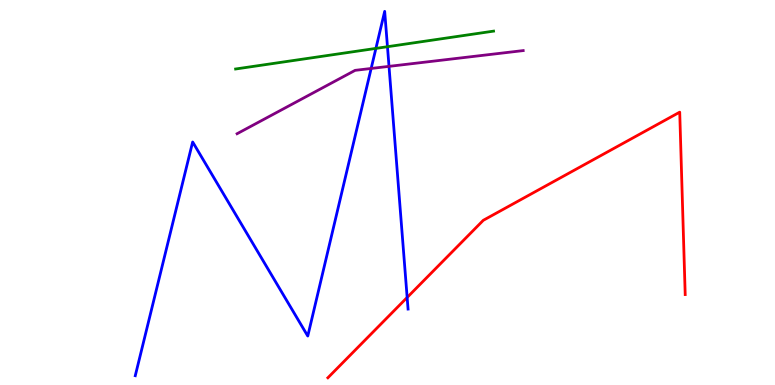[{'lines': ['blue', 'red'], 'intersections': [{'x': 5.25, 'y': 2.27}]}, {'lines': ['green', 'red'], 'intersections': []}, {'lines': ['purple', 'red'], 'intersections': []}, {'lines': ['blue', 'green'], 'intersections': [{'x': 4.85, 'y': 8.74}, {'x': 5.0, 'y': 8.79}]}, {'lines': ['blue', 'purple'], 'intersections': [{'x': 4.79, 'y': 8.22}, {'x': 5.02, 'y': 8.28}]}, {'lines': ['green', 'purple'], 'intersections': []}]